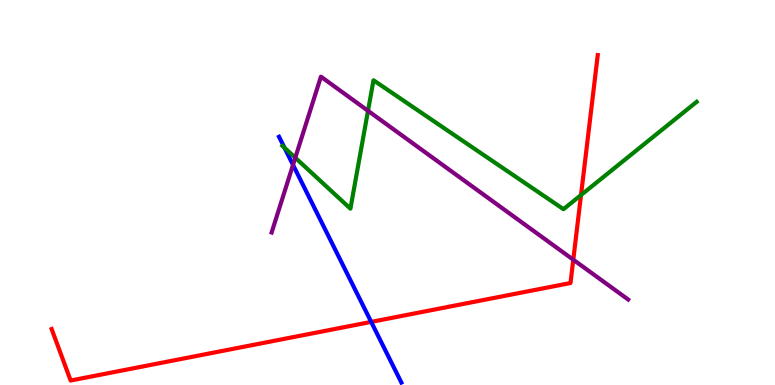[{'lines': ['blue', 'red'], 'intersections': [{'x': 4.79, 'y': 1.64}]}, {'lines': ['green', 'red'], 'intersections': [{'x': 7.5, 'y': 4.93}]}, {'lines': ['purple', 'red'], 'intersections': [{'x': 7.4, 'y': 3.25}]}, {'lines': ['blue', 'green'], 'intersections': [{'x': 3.67, 'y': 6.16}]}, {'lines': ['blue', 'purple'], 'intersections': [{'x': 3.78, 'y': 5.72}]}, {'lines': ['green', 'purple'], 'intersections': [{'x': 3.81, 'y': 5.9}, {'x': 4.75, 'y': 7.12}]}]